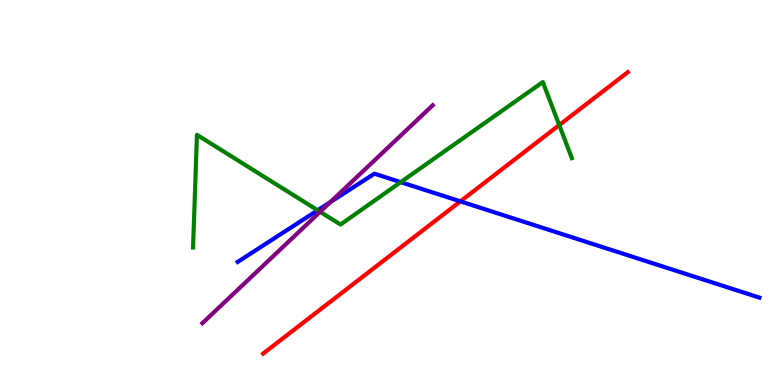[{'lines': ['blue', 'red'], 'intersections': [{'x': 5.94, 'y': 4.77}]}, {'lines': ['green', 'red'], 'intersections': [{'x': 7.22, 'y': 6.75}]}, {'lines': ['purple', 'red'], 'intersections': []}, {'lines': ['blue', 'green'], 'intersections': [{'x': 4.1, 'y': 4.54}, {'x': 5.17, 'y': 5.27}]}, {'lines': ['blue', 'purple'], 'intersections': [{'x': 4.26, 'y': 4.75}]}, {'lines': ['green', 'purple'], 'intersections': [{'x': 4.13, 'y': 4.5}]}]